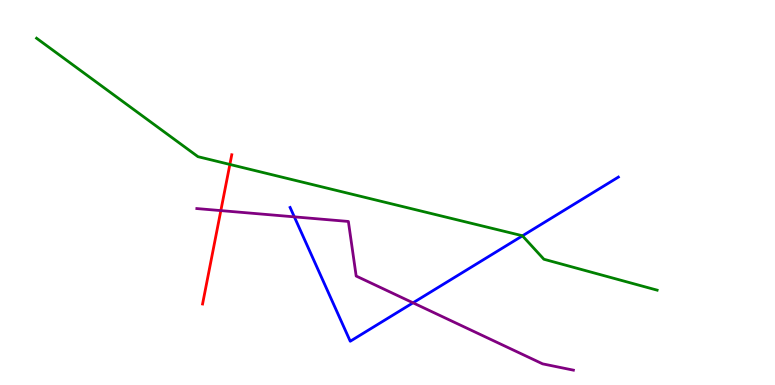[{'lines': ['blue', 'red'], 'intersections': []}, {'lines': ['green', 'red'], 'intersections': [{'x': 2.97, 'y': 5.73}]}, {'lines': ['purple', 'red'], 'intersections': [{'x': 2.85, 'y': 4.53}]}, {'lines': ['blue', 'green'], 'intersections': [{'x': 6.74, 'y': 3.87}]}, {'lines': ['blue', 'purple'], 'intersections': [{'x': 3.8, 'y': 4.37}, {'x': 5.33, 'y': 2.13}]}, {'lines': ['green', 'purple'], 'intersections': []}]